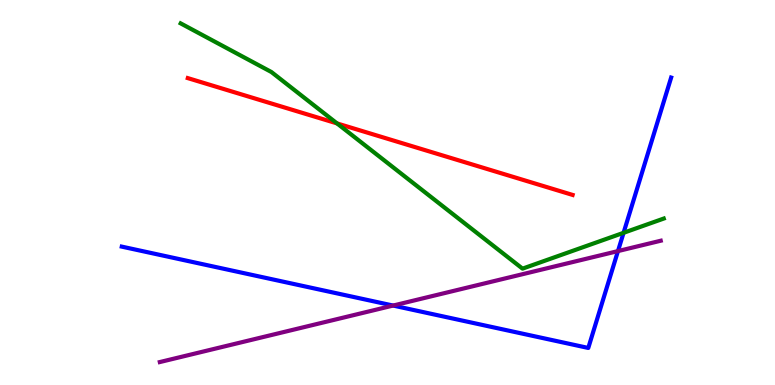[{'lines': ['blue', 'red'], 'intersections': []}, {'lines': ['green', 'red'], 'intersections': [{'x': 4.35, 'y': 6.79}]}, {'lines': ['purple', 'red'], 'intersections': []}, {'lines': ['blue', 'green'], 'intersections': [{'x': 8.05, 'y': 3.95}]}, {'lines': ['blue', 'purple'], 'intersections': [{'x': 5.07, 'y': 2.06}, {'x': 7.97, 'y': 3.48}]}, {'lines': ['green', 'purple'], 'intersections': []}]